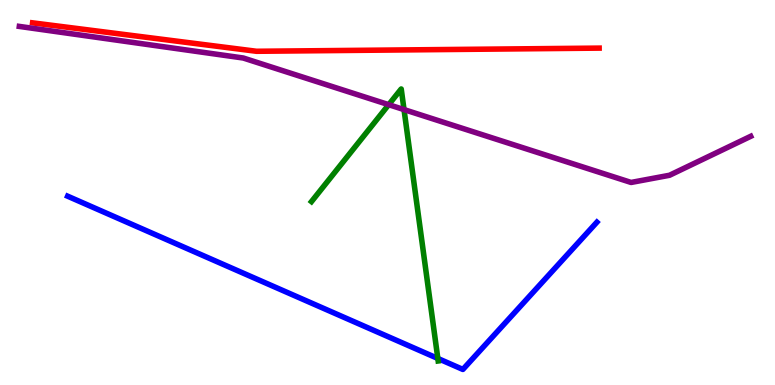[{'lines': ['blue', 'red'], 'intersections': []}, {'lines': ['green', 'red'], 'intersections': []}, {'lines': ['purple', 'red'], 'intersections': []}, {'lines': ['blue', 'green'], 'intersections': [{'x': 5.65, 'y': 0.69}]}, {'lines': ['blue', 'purple'], 'intersections': []}, {'lines': ['green', 'purple'], 'intersections': [{'x': 5.02, 'y': 7.28}, {'x': 5.21, 'y': 7.15}]}]